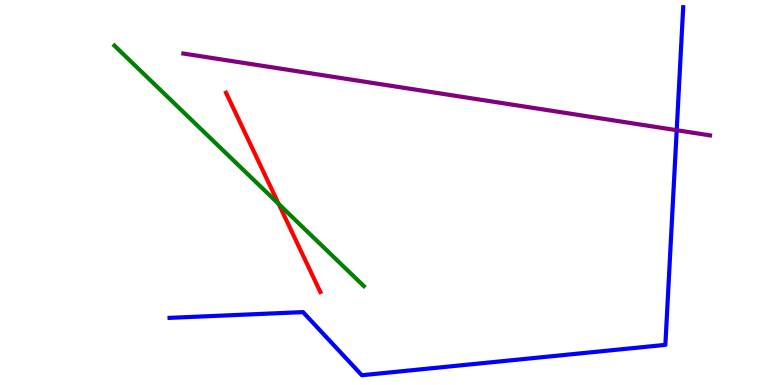[{'lines': ['blue', 'red'], 'intersections': []}, {'lines': ['green', 'red'], 'intersections': [{'x': 3.6, 'y': 4.7}]}, {'lines': ['purple', 'red'], 'intersections': []}, {'lines': ['blue', 'green'], 'intersections': []}, {'lines': ['blue', 'purple'], 'intersections': [{'x': 8.73, 'y': 6.62}]}, {'lines': ['green', 'purple'], 'intersections': []}]